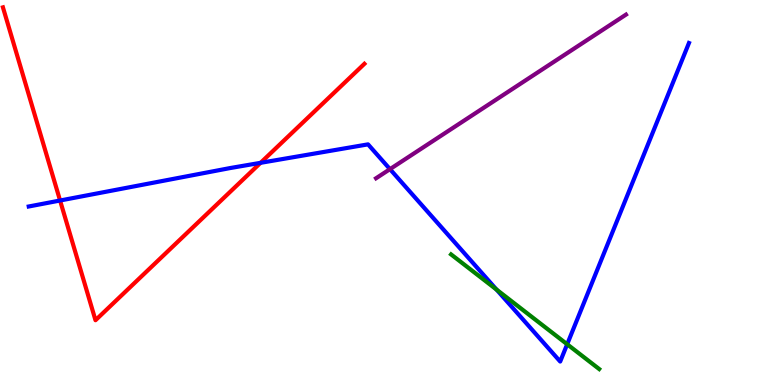[{'lines': ['blue', 'red'], 'intersections': [{'x': 0.775, 'y': 4.79}, {'x': 3.36, 'y': 5.77}]}, {'lines': ['green', 'red'], 'intersections': []}, {'lines': ['purple', 'red'], 'intersections': []}, {'lines': ['blue', 'green'], 'intersections': [{'x': 6.41, 'y': 2.48}, {'x': 7.32, 'y': 1.06}]}, {'lines': ['blue', 'purple'], 'intersections': [{'x': 5.03, 'y': 5.61}]}, {'lines': ['green', 'purple'], 'intersections': []}]